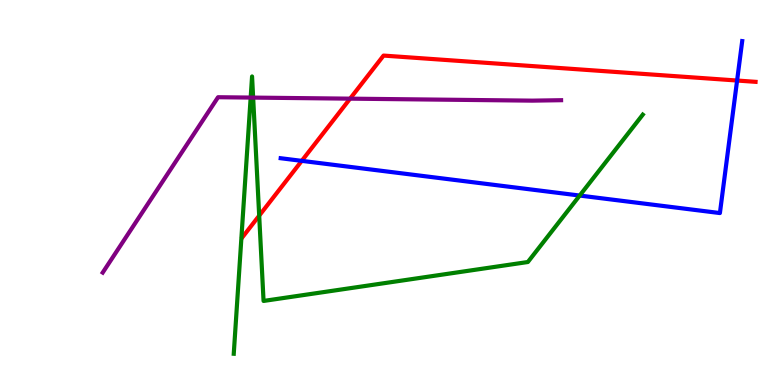[{'lines': ['blue', 'red'], 'intersections': [{'x': 3.89, 'y': 5.82}, {'x': 9.51, 'y': 7.91}]}, {'lines': ['green', 'red'], 'intersections': [{'x': 3.34, 'y': 4.4}]}, {'lines': ['purple', 'red'], 'intersections': [{'x': 4.52, 'y': 7.44}]}, {'lines': ['blue', 'green'], 'intersections': [{'x': 7.48, 'y': 4.92}]}, {'lines': ['blue', 'purple'], 'intersections': []}, {'lines': ['green', 'purple'], 'intersections': [{'x': 3.23, 'y': 7.47}, {'x': 3.27, 'y': 7.46}]}]